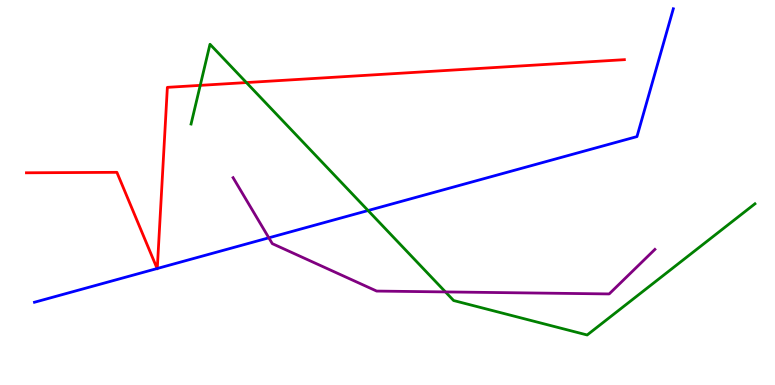[{'lines': ['blue', 'red'], 'intersections': [{'x': 2.03, 'y': 3.03}, {'x': 2.03, 'y': 3.03}]}, {'lines': ['green', 'red'], 'intersections': [{'x': 2.58, 'y': 7.78}, {'x': 3.18, 'y': 7.86}]}, {'lines': ['purple', 'red'], 'intersections': []}, {'lines': ['blue', 'green'], 'intersections': [{'x': 4.75, 'y': 4.53}]}, {'lines': ['blue', 'purple'], 'intersections': [{'x': 3.47, 'y': 3.82}]}, {'lines': ['green', 'purple'], 'intersections': [{'x': 5.75, 'y': 2.42}]}]